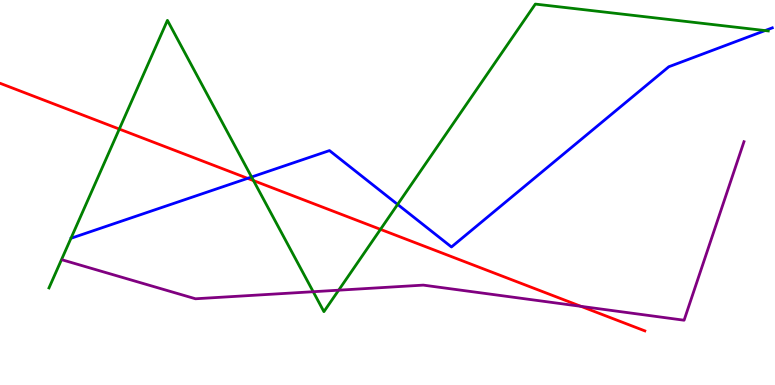[{'lines': ['blue', 'red'], 'intersections': [{'x': 3.2, 'y': 5.37}]}, {'lines': ['green', 'red'], 'intersections': [{'x': 1.54, 'y': 6.65}, {'x': 3.27, 'y': 5.31}, {'x': 4.91, 'y': 4.04}]}, {'lines': ['purple', 'red'], 'intersections': [{'x': 7.5, 'y': 2.04}]}, {'lines': ['blue', 'green'], 'intersections': [{'x': 3.25, 'y': 5.4}, {'x': 5.13, 'y': 4.69}, {'x': 9.87, 'y': 9.21}]}, {'lines': ['blue', 'purple'], 'intersections': []}, {'lines': ['green', 'purple'], 'intersections': [{'x': 4.04, 'y': 2.42}, {'x': 4.37, 'y': 2.46}]}]